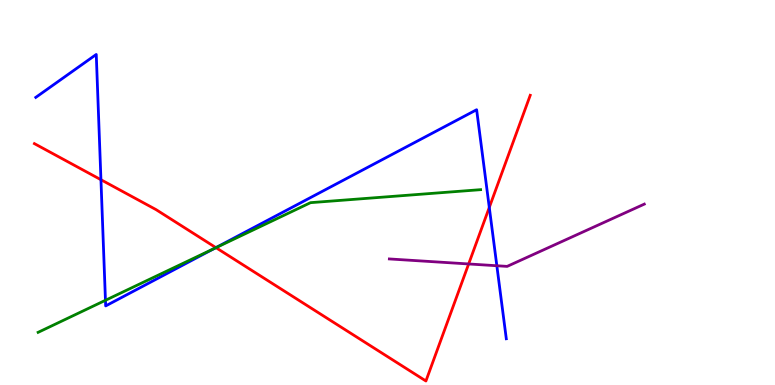[{'lines': ['blue', 'red'], 'intersections': [{'x': 1.3, 'y': 5.33}, {'x': 2.79, 'y': 3.57}, {'x': 6.31, 'y': 4.61}]}, {'lines': ['green', 'red'], 'intersections': [{'x': 2.79, 'y': 3.57}]}, {'lines': ['purple', 'red'], 'intersections': [{'x': 6.05, 'y': 3.14}]}, {'lines': ['blue', 'green'], 'intersections': [{'x': 1.36, 'y': 2.2}, {'x': 2.76, 'y': 3.54}]}, {'lines': ['blue', 'purple'], 'intersections': [{'x': 6.41, 'y': 3.1}]}, {'lines': ['green', 'purple'], 'intersections': []}]